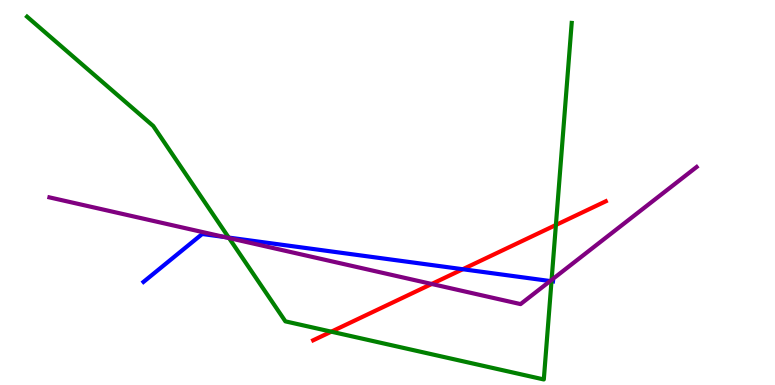[{'lines': ['blue', 'red'], 'intersections': [{'x': 5.97, 'y': 3.01}]}, {'lines': ['green', 'red'], 'intersections': [{'x': 4.27, 'y': 1.39}, {'x': 7.17, 'y': 4.16}]}, {'lines': ['purple', 'red'], 'intersections': [{'x': 5.57, 'y': 2.62}]}, {'lines': ['blue', 'green'], 'intersections': [{'x': 2.95, 'y': 3.83}, {'x': 7.12, 'y': 2.7}]}, {'lines': ['blue', 'purple'], 'intersections': [{'x': 2.89, 'y': 3.85}, {'x': 7.1, 'y': 2.7}]}, {'lines': ['green', 'purple'], 'intersections': [{'x': 2.96, 'y': 3.82}, {'x': 7.12, 'y': 2.73}]}]